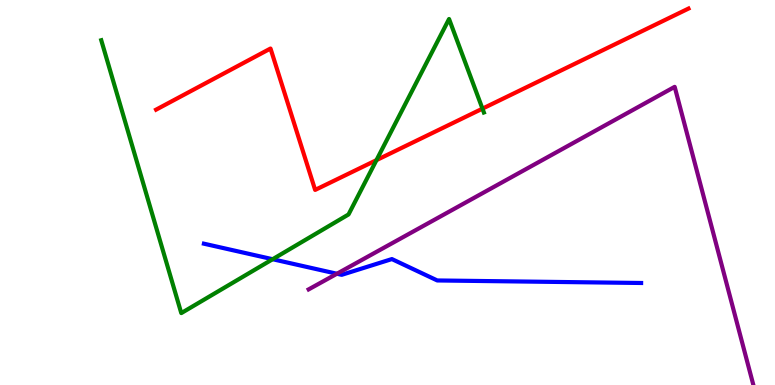[{'lines': ['blue', 'red'], 'intersections': []}, {'lines': ['green', 'red'], 'intersections': [{'x': 4.86, 'y': 5.84}, {'x': 6.23, 'y': 7.18}]}, {'lines': ['purple', 'red'], 'intersections': []}, {'lines': ['blue', 'green'], 'intersections': [{'x': 3.52, 'y': 3.27}]}, {'lines': ['blue', 'purple'], 'intersections': [{'x': 4.35, 'y': 2.89}]}, {'lines': ['green', 'purple'], 'intersections': []}]